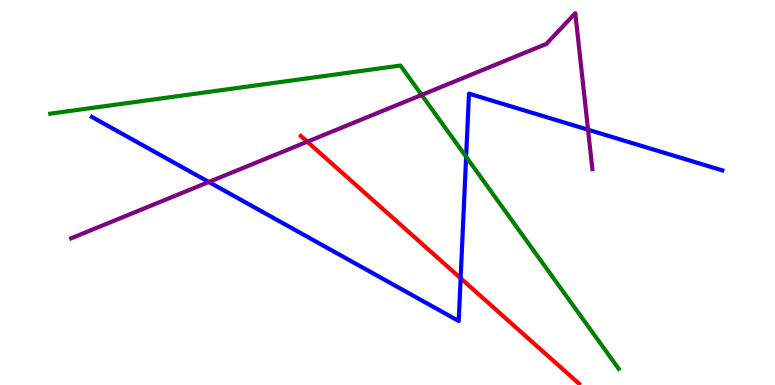[{'lines': ['blue', 'red'], 'intersections': [{'x': 5.94, 'y': 2.77}]}, {'lines': ['green', 'red'], 'intersections': []}, {'lines': ['purple', 'red'], 'intersections': [{'x': 3.97, 'y': 6.32}]}, {'lines': ['blue', 'green'], 'intersections': [{'x': 6.01, 'y': 5.93}]}, {'lines': ['blue', 'purple'], 'intersections': [{'x': 2.69, 'y': 5.27}, {'x': 7.59, 'y': 6.63}]}, {'lines': ['green', 'purple'], 'intersections': [{'x': 5.44, 'y': 7.53}]}]